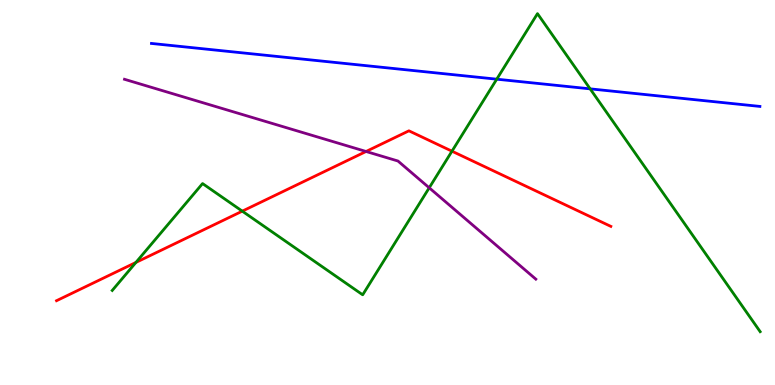[{'lines': ['blue', 'red'], 'intersections': []}, {'lines': ['green', 'red'], 'intersections': [{'x': 1.75, 'y': 3.18}, {'x': 3.13, 'y': 4.52}, {'x': 5.83, 'y': 6.07}]}, {'lines': ['purple', 'red'], 'intersections': [{'x': 4.72, 'y': 6.07}]}, {'lines': ['blue', 'green'], 'intersections': [{'x': 6.41, 'y': 7.94}, {'x': 7.61, 'y': 7.69}]}, {'lines': ['blue', 'purple'], 'intersections': []}, {'lines': ['green', 'purple'], 'intersections': [{'x': 5.54, 'y': 5.12}]}]